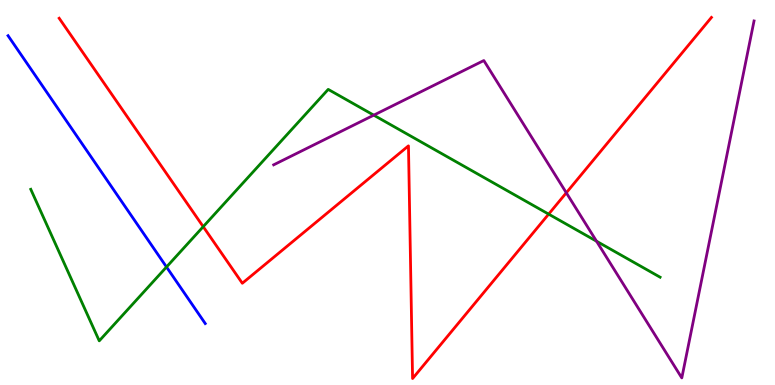[{'lines': ['blue', 'red'], 'intersections': []}, {'lines': ['green', 'red'], 'intersections': [{'x': 2.62, 'y': 4.11}, {'x': 7.08, 'y': 4.44}]}, {'lines': ['purple', 'red'], 'intersections': [{'x': 7.31, 'y': 4.99}]}, {'lines': ['blue', 'green'], 'intersections': [{'x': 2.15, 'y': 3.07}]}, {'lines': ['blue', 'purple'], 'intersections': []}, {'lines': ['green', 'purple'], 'intersections': [{'x': 4.82, 'y': 7.01}, {'x': 7.7, 'y': 3.73}]}]